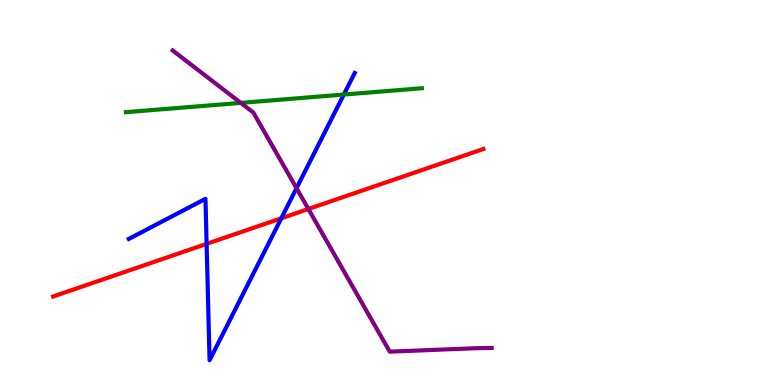[{'lines': ['blue', 'red'], 'intersections': [{'x': 2.67, 'y': 3.67}, {'x': 3.63, 'y': 4.33}]}, {'lines': ['green', 'red'], 'intersections': []}, {'lines': ['purple', 'red'], 'intersections': [{'x': 3.98, 'y': 4.57}]}, {'lines': ['blue', 'green'], 'intersections': [{'x': 4.44, 'y': 7.54}]}, {'lines': ['blue', 'purple'], 'intersections': [{'x': 3.83, 'y': 5.11}]}, {'lines': ['green', 'purple'], 'intersections': [{'x': 3.11, 'y': 7.33}]}]